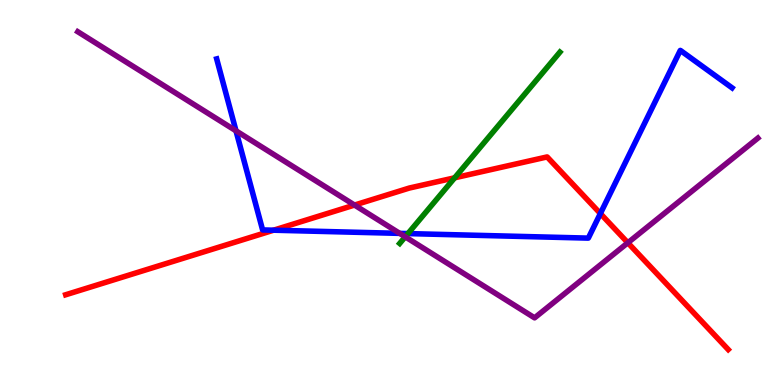[{'lines': ['blue', 'red'], 'intersections': [{'x': 3.53, 'y': 4.02}, {'x': 7.75, 'y': 4.45}]}, {'lines': ['green', 'red'], 'intersections': [{'x': 5.87, 'y': 5.38}]}, {'lines': ['purple', 'red'], 'intersections': [{'x': 4.57, 'y': 4.67}, {'x': 8.1, 'y': 3.69}]}, {'lines': ['blue', 'green'], 'intersections': [{'x': 5.26, 'y': 3.93}]}, {'lines': ['blue', 'purple'], 'intersections': [{'x': 3.05, 'y': 6.6}, {'x': 5.16, 'y': 3.94}]}, {'lines': ['green', 'purple'], 'intersections': [{'x': 5.23, 'y': 3.85}]}]